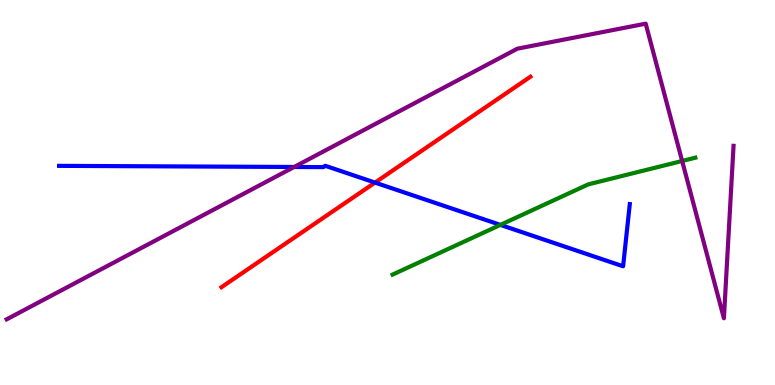[{'lines': ['blue', 'red'], 'intersections': [{'x': 4.84, 'y': 5.26}]}, {'lines': ['green', 'red'], 'intersections': []}, {'lines': ['purple', 'red'], 'intersections': []}, {'lines': ['blue', 'green'], 'intersections': [{'x': 6.46, 'y': 4.16}]}, {'lines': ['blue', 'purple'], 'intersections': [{'x': 3.8, 'y': 5.66}]}, {'lines': ['green', 'purple'], 'intersections': [{'x': 8.8, 'y': 5.82}]}]